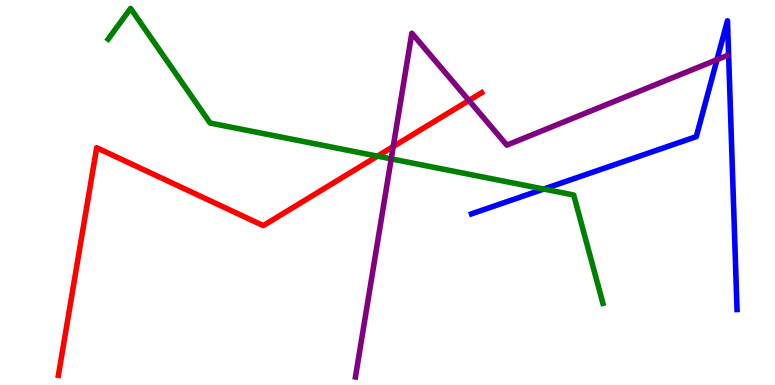[{'lines': ['blue', 'red'], 'intersections': []}, {'lines': ['green', 'red'], 'intersections': [{'x': 4.87, 'y': 5.94}]}, {'lines': ['purple', 'red'], 'intersections': [{'x': 5.07, 'y': 6.19}, {'x': 6.05, 'y': 7.39}]}, {'lines': ['blue', 'green'], 'intersections': [{'x': 7.02, 'y': 5.09}]}, {'lines': ['blue', 'purple'], 'intersections': [{'x': 9.25, 'y': 8.45}]}, {'lines': ['green', 'purple'], 'intersections': [{'x': 5.05, 'y': 5.87}]}]